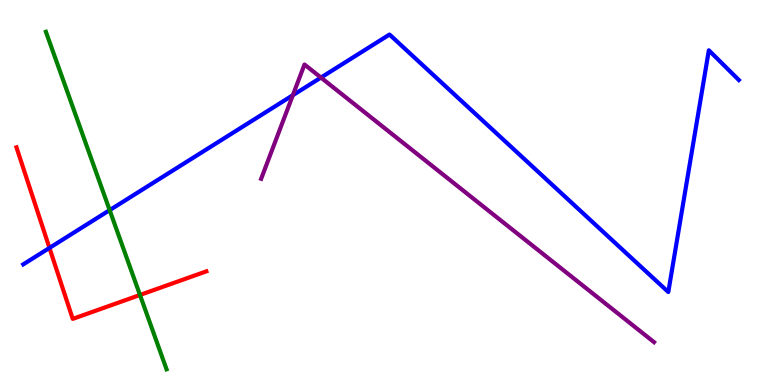[{'lines': ['blue', 'red'], 'intersections': [{'x': 0.638, 'y': 3.56}]}, {'lines': ['green', 'red'], 'intersections': [{'x': 1.81, 'y': 2.34}]}, {'lines': ['purple', 'red'], 'intersections': []}, {'lines': ['blue', 'green'], 'intersections': [{'x': 1.41, 'y': 4.54}]}, {'lines': ['blue', 'purple'], 'intersections': [{'x': 3.78, 'y': 7.53}, {'x': 4.14, 'y': 7.99}]}, {'lines': ['green', 'purple'], 'intersections': []}]